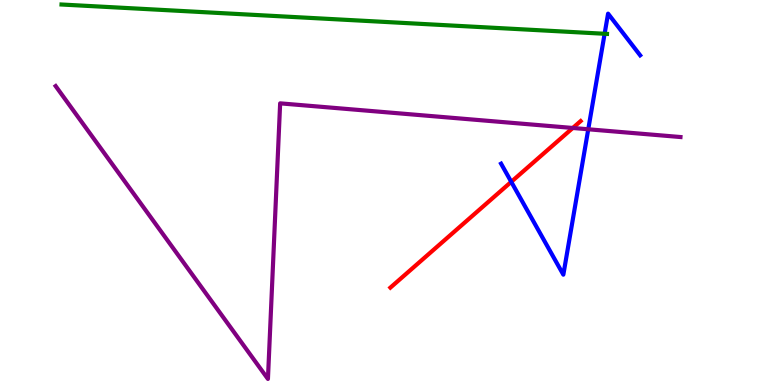[{'lines': ['blue', 'red'], 'intersections': [{'x': 6.6, 'y': 5.28}]}, {'lines': ['green', 'red'], 'intersections': []}, {'lines': ['purple', 'red'], 'intersections': [{'x': 7.39, 'y': 6.68}]}, {'lines': ['blue', 'green'], 'intersections': [{'x': 7.8, 'y': 9.12}]}, {'lines': ['blue', 'purple'], 'intersections': [{'x': 7.59, 'y': 6.64}]}, {'lines': ['green', 'purple'], 'intersections': []}]